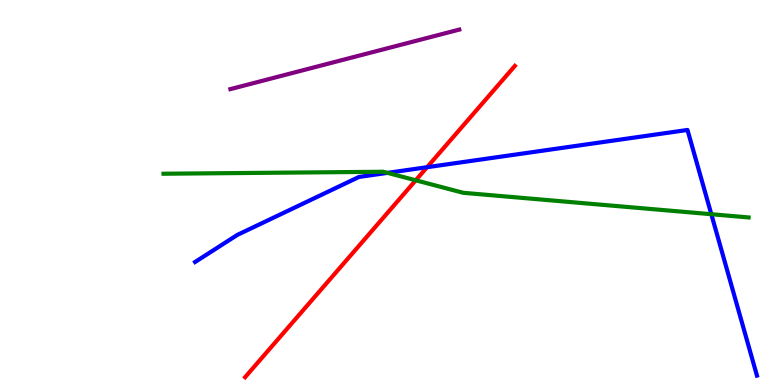[{'lines': ['blue', 'red'], 'intersections': [{'x': 5.51, 'y': 5.66}]}, {'lines': ['green', 'red'], 'intersections': [{'x': 5.36, 'y': 5.32}]}, {'lines': ['purple', 'red'], 'intersections': []}, {'lines': ['blue', 'green'], 'intersections': [{'x': 5.0, 'y': 5.51}, {'x': 9.18, 'y': 4.44}]}, {'lines': ['blue', 'purple'], 'intersections': []}, {'lines': ['green', 'purple'], 'intersections': []}]